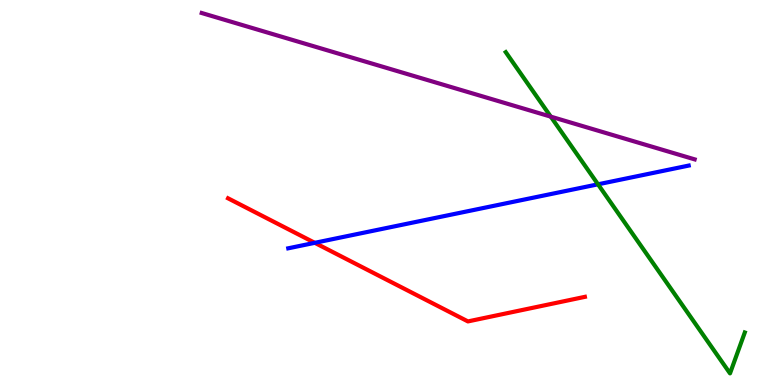[{'lines': ['blue', 'red'], 'intersections': [{'x': 4.06, 'y': 3.69}]}, {'lines': ['green', 'red'], 'intersections': []}, {'lines': ['purple', 'red'], 'intersections': []}, {'lines': ['blue', 'green'], 'intersections': [{'x': 7.72, 'y': 5.21}]}, {'lines': ['blue', 'purple'], 'intersections': []}, {'lines': ['green', 'purple'], 'intersections': [{'x': 7.11, 'y': 6.97}]}]